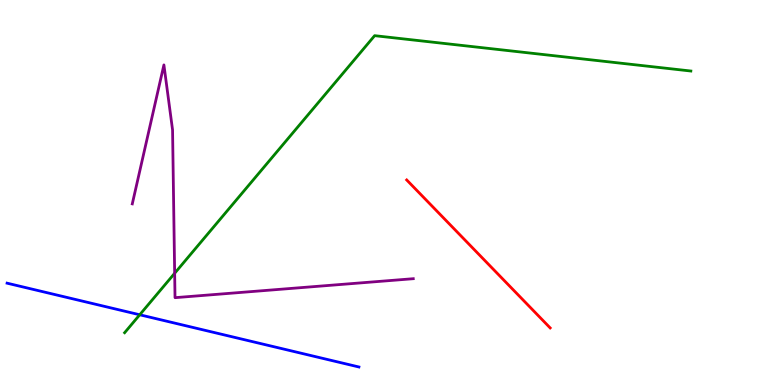[{'lines': ['blue', 'red'], 'intersections': []}, {'lines': ['green', 'red'], 'intersections': []}, {'lines': ['purple', 'red'], 'intersections': []}, {'lines': ['blue', 'green'], 'intersections': [{'x': 1.8, 'y': 1.82}]}, {'lines': ['blue', 'purple'], 'intersections': []}, {'lines': ['green', 'purple'], 'intersections': [{'x': 2.25, 'y': 2.9}]}]